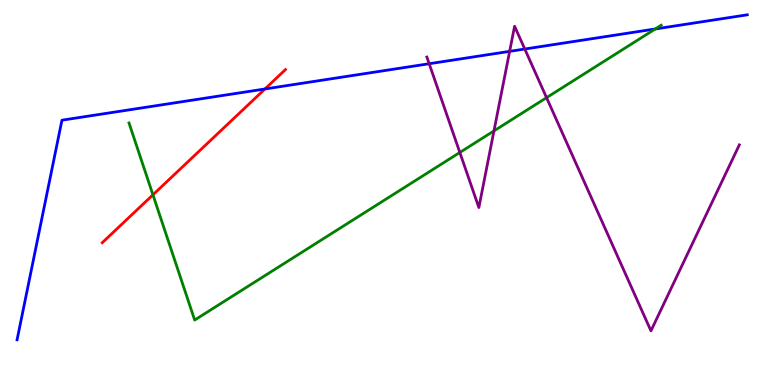[{'lines': ['blue', 'red'], 'intersections': [{'x': 3.42, 'y': 7.69}]}, {'lines': ['green', 'red'], 'intersections': [{'x': 1.97, 'y': 4.94}]}, {'lines': ['purple', 'red'], 'intersections': []}, {'lines': ['blue', 'green'], 'intersections': [{'x': 8.45, 'y': 9.25}]}, {'lines': ['blue', 'purple'], 'intersections': [{'x': 5.54, 'y': 8.34}, {'x': 6.58, 'y': 8.67}, {'x': 6.77, 'y': 8.73}]}, {'lines': ['green', 'purple'], 'intersections': [{'x': 5.93, 'y': 6.04}, {'x': 6.37, 'y': 6.6}, {'x': 7.05, 'y': 7.46}]}]